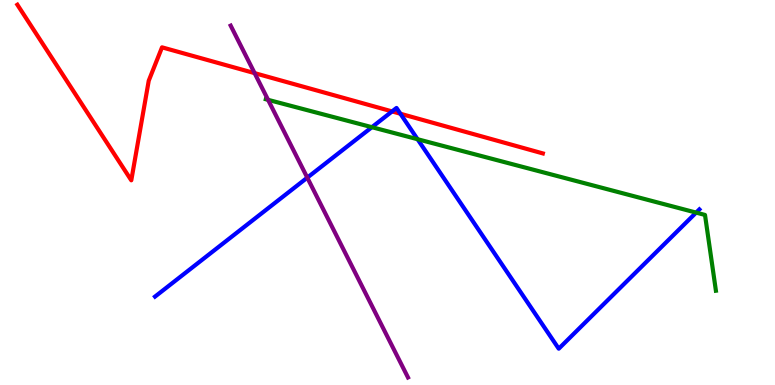[{'lines': ['blue', 'red'], 'intersections': [{'x': 5.06, 'y': 7.11}, {'x': 5.17, 'y': 7.05}]}, {'lines': ['green', 'red'], 'intersections': []}, {'lines': ['purple', 'red'], 'intersections': [{'x': 3.29, 'y': 8.1}]}, {'lines': ['blue', 'green'], 'intersections': [{'x': 4.8, 'y': 6.7}, {'x': 5.39, 'y': 6.38}, {'x': 8.98, 'y': 4.48}]}, {'lines': ['blue', 'purple'], 'intersections': [{'x': 3.97, 'y': 5.39}]}, {'lines': ['green', 'purple'], 'intersections': [{'x': 3.46, 'y': 7.41}]}]